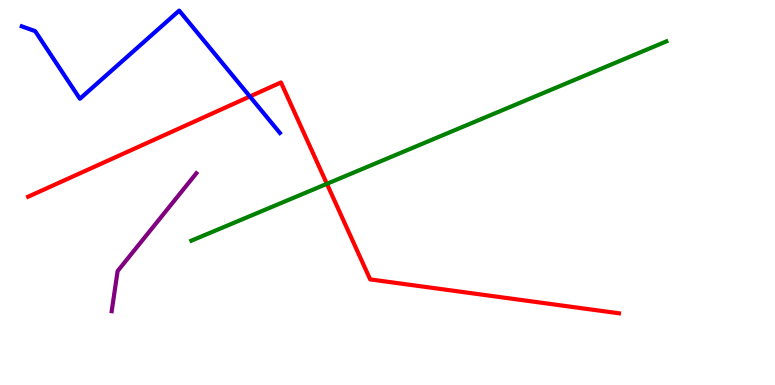[{'lines': ['blue', 'red'], 'intersections': [{'x': 3.22, 'y': 7.49}]}, {'lines': ['green', 'red'], 'intersections': [{'x': 4.22, 'y': 5.23}]}, {'lines': ['purple', 'red'], 'intersections': []}, {'lines': ['blue', 'green'], 'intersections': []}, {'lines': ['blue', 'purple'], 'intersections': []}, {'lines': ['green', 'purple'], 'intersections': []}]